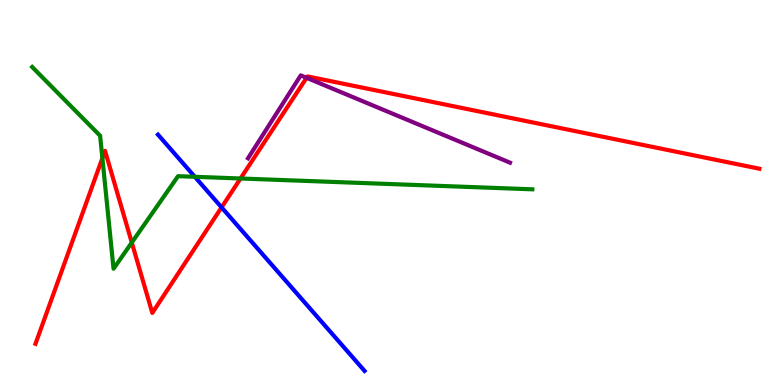[{'lines': ['blue', 'red'], 'intersections': [{'x': 2.86, 'y': 4.61}]}, {'lines': ['green', 'red'], 'intersections': [{'x': 1.32, 'y': 5.89}, {'x': 1.7, 'y': 3.7}, {'x': 3.1, 'y': 5.36}]}, {'lines': ['purple', 'red'], 'intersections': [{'x': 3.96, 'y': 7.98}]}, {'lines': ['blue', 'green'], 'intersections': [{'x': 2.51, 'y': 5.41}]}, {'lines': ['blue', 'purple'], 'intersections': []}, {'lines': ['green', 'purple'], 'intersections': []}]